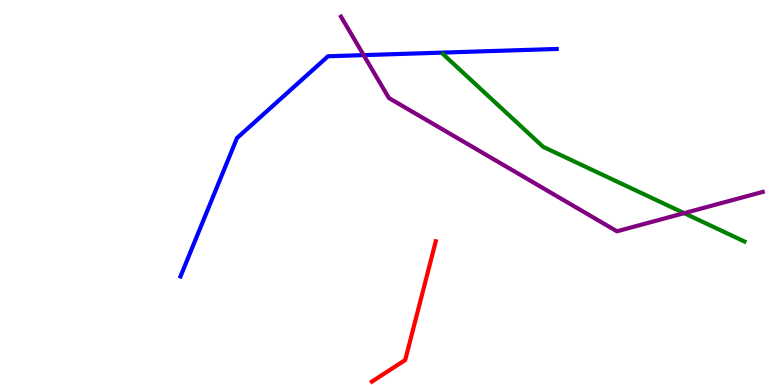[{'lines': ['blue', 'red'], 'intersections': []}, {'lines': ['green', 'red'], 'intersections': []}, {'lines': ['purple', 'red'], 'intersections': []}, {'lines': ['blue', 'green'], 'intersections': []}, {'lines': ['blue', 'purple'], 'intersections': [{'x': 4.69, 'y': 8.57}]}, {'lines': ['green', 'purple'], 'intersections': [{'x': 8.83, 'y': 4.46}]}]